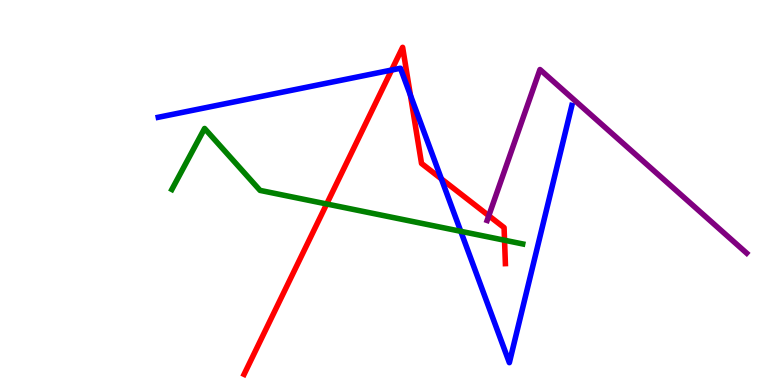[{'lines': ['blue', 'red'], 'intersections': [{'x': 5.05, 'y': 8.18}, {'x': 5.3, 'y': 7.53}, {'x': 5.7, 'y': 5.35}]}, {'lines': ['green', 'red'], 'intersections': [{'x': 4.22, 'y': 4.7}, {'x': 6.51, 'y': 3.76}]}, {'lines': ['purple', 'red'], 'intersections': [{'x': 6.31, 'y': 4.4}]}, {'lines': ['blue', 'green'], 'intersections': [{'x': 5.95, 'y': 3.99}]}, {'lines': ['blue', 'purple'], 'intersections': []}, {'lines': ['green', 'purple'], 'intersections': []}]